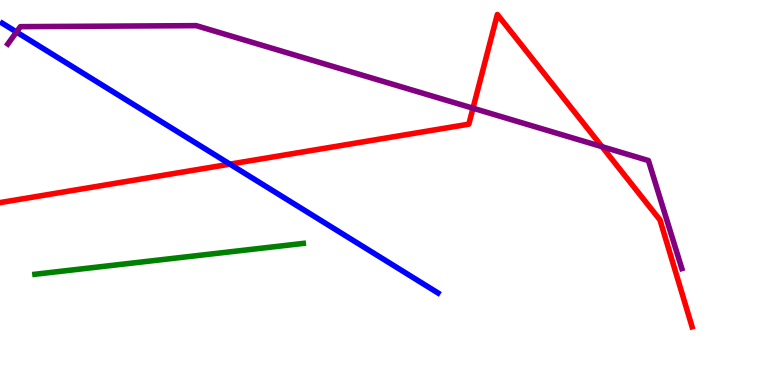[{'lines': ['blue', 'red'], 'intersections': [{'x': 2.97, 'y': 5.74}]}, {'lines': ['green', 'red'], 'intersections': []}, {'lines': ['purple', 'red'], 'intersections': [{'x': 6.1, 'y': 7.19}, {'x': 7.77, 'y': 6.19}]}, {'lines': ['blue', 'green'], 'intersections': []}, {'lines': ['blue', 'purple'], 'intersections': [{'x': 0.213, 'y': 9.17}]}, {'lines': ['green', 'purple'], 'intersections': []}]